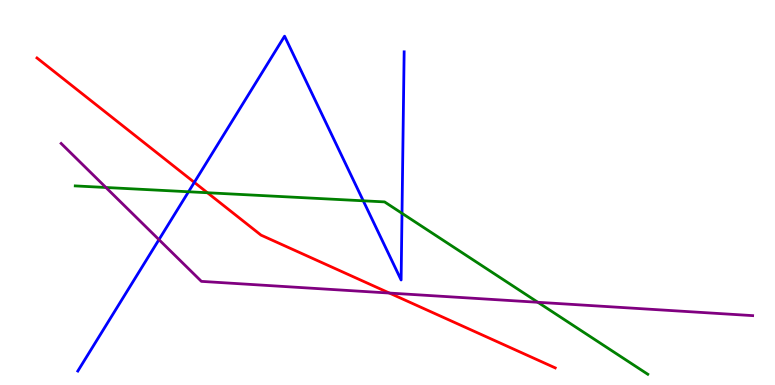[{'lines': ['blue', 'red'], 'intersections': [{'x': 2.51, 'y': 5.26}]}, {'lines': ['green', 'red'], 'intersections': [{'x': 2.68, 'y': 4.99}]}, {'lines': ['purple', 'red'], 'intersections': [{'x': 5.02, 'y': 2.39}]}, {'lines': ['blue', 'green'], 'intersections': [{'x': 2.43, 'y': 5.02}, {'x': 4.69, 'y': 4.78}, {'x': 5.19, 'y': 4.46}]}, {'lines': ['blue', 'purple'], 'intersections': [{'x': 2.05, 'y': 3.78}]}, {'lines': ['green', 'purple'], 'intersections': [{'x': 1.37, 'y': 5.13}, {'x': 6.94, 'y': 2.15}]}]